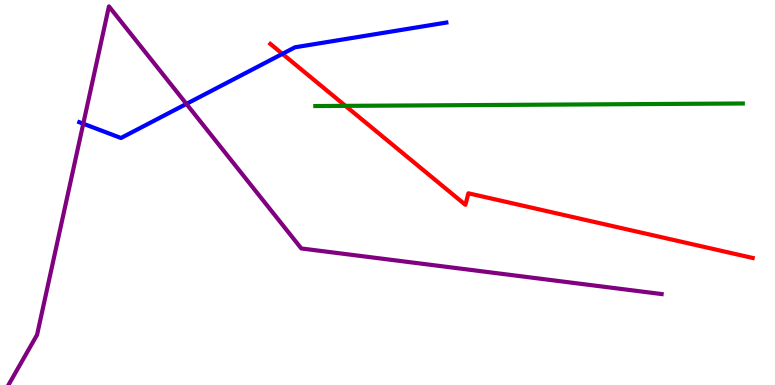[{'lines': ['blue', 'red'], 'intersections': [{'x': 3.64, 'y': 8.6}]}, {'lines': ['green', 'red'], 'intersections': [{'x': 4.46, 'y': 7.25}]}, {'lines': ['purple', 'red'], 'intersections': []}, {'lines': ['blue', 'green'], 'intersections': []}, {'lines': ['blue', 'purple'], 'intersections': [{'x': 1.07, 'y': 6.79}, {'x': 2.41, 'y': 7.3}]}, {'lines': ['green', 'purple'], 'intersections': []}]